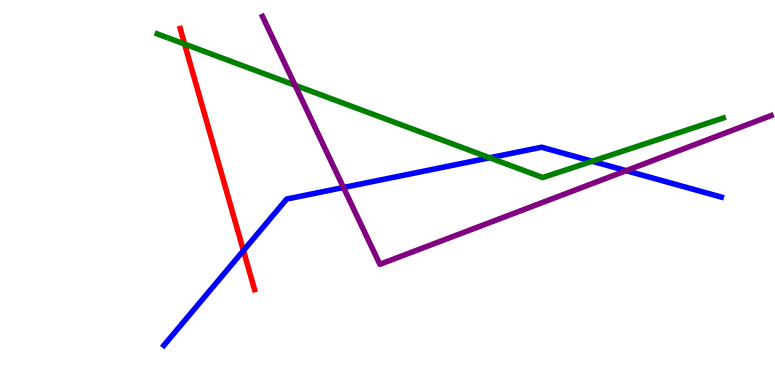[{'lines': ['blue', 'red'], 'intersections': [{'x': 3.14, 'y': 3.49}]}, {'lines': ['green', 'red'], 'intersections': [{'x': 2.38, 'y': 8.86}]}, {'lines': ['purple', 'red'], 'intersections': []}, {'lines': ['blue', 'green'], 'intersections': [{'x': 6.32, 'y': 5.9}, {'x': 7.64, 'y': 5.81}]}, {'lines': ['blue', 'purple'], 'intersections': [{'x': 4.43, 'y': 5.13}, {'x': 8.08, 'y': 5.57}]}, {'lines': ['green', 'purple'], 'intersections': [{'x': 3.81, 'y': 7.79}]}]